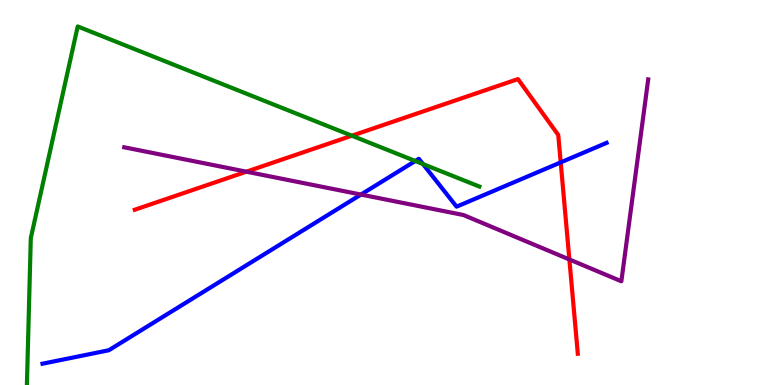[{'lines': ['blue', 'red'], 'intersections': [{'x': 7.23, 'y': 5.78}]}, {'lines': ['green', 'red'], 'intersections': [{'x': 4.54, 'y': 6.47}]}, {'lines': ['purple', 'red'], 'intersections': [{'x': 3.18, 'y': 5.54}, {'x': 7.35, 'y': 3.26}]}, {'lines': ['blue', 'green'], 'intersections': [{'x': 5.36, 'y': 5.82}, {'x': 5.46, 'y': 5.74}]}, {'lines': ['blue', 'purple'], 'intersections': [{'x': 4.66, 'y': 4.95}]}, {'lines': ['green', 'purple'], 'intersections': []}]